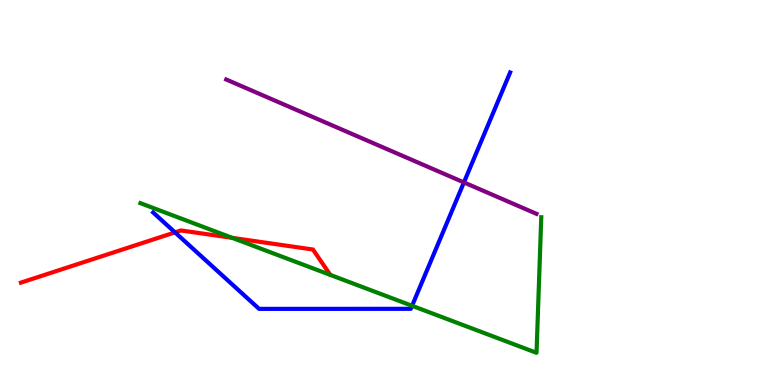[{'lines': ['blue', 'red'], 'intersections': [{'x': 2.26, 'y': 3.96}]}, {'lines': ['green', 'red'], 'intersections': [{'x': 3.0, 'y': 3.82}]}, {'lines': ['purple', 'red'], 'intersections': []}, {'lines': ['blue', 'green'], 'intersections': [{'x': 5.32, 'y': 2.06}]}, {'lines': ['blue', 'purple'], 'intersections': [{'x': 5.99, 'y': 5.26}]}, {'lines': ['green', 'purple'], 'intersections': []}]